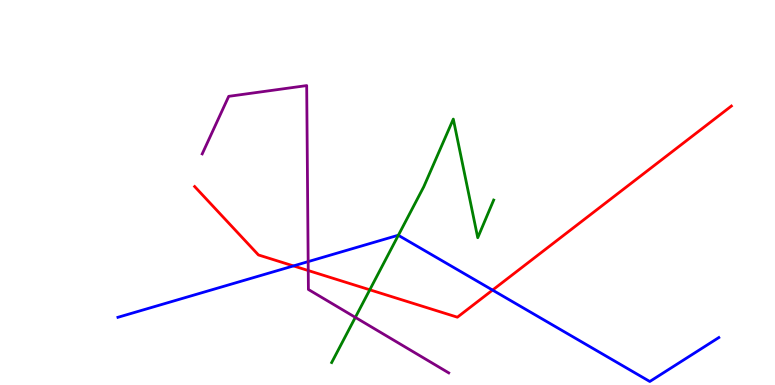[{'lines': ['blue', 'red'], 'intersections': [{'x': 3.79, 'y': 3.09}, {'x': 6.36, 'y': 2.47}]}, {'lines': ['green', 'red'], 'intersections': [{'x': 4.77, 'y': 2.47}]}, {'lines': ['purple', 'red'], 'intersections': [{'x': 3.98, 'y': 2.97}]}, {'lines': ['blue', 'green'], 'intersections': [{'x': 5.14, 'y': 3.89}]}, {'lines': ['blue', 'purple'], 'intersections': [{'x': 3.98, 'y': 3.2}]}, {'lines': ['green', 'purple'], 'intersections': [{'x': 4.58, 'y': 1.76}]}]